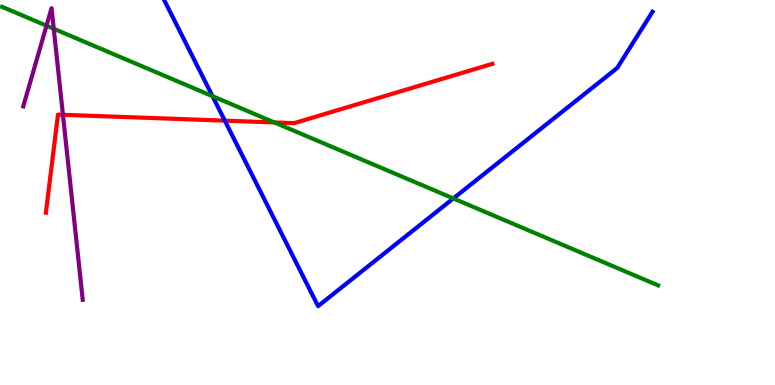[{'lines': ['blue', 'red'], 'intersections': [{'x': 2.9, 'y': 6.87}]}, {'lines': ['green', 'red'], 'intersections': [{'x': 3.54, 'y': 6.82}]}, {'lines': ['purple', 'red'], 'intersections': [{'x': 0.812, 'y': 7.02}]}, {'lines': ['blue', 'green'], 'intersections': [{'x': 2.74, 'y': 7.5}, {'x': 5.85, 'y': 4.85}]}, {'lines': ['blue', 'purple'], 'intersections': []}, {'lines': ['green', 'purple'], 'intersections': [{'x': 0.6, 'y': 9.33}, {'x': 0.693, 'y': 9.25}]}]